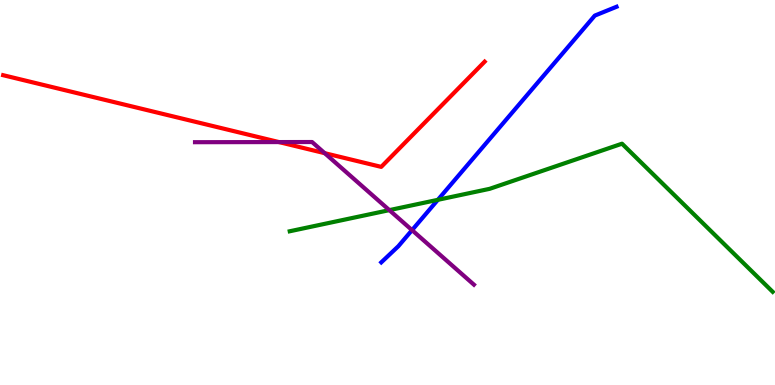[{'lines': ['blue', 'red'], 'intersections': []}, {'lines': ['green', 'red'], 'intersections': []}, {'lines': ['purple', 'red'], 'intersections': [{'x': 3.6, 'y': 6.31}, {'x': 4.19, 'y': 6.02}]}, {'lines': ['blue', 'green'], 'intersections': [{'x': 5.65, 'y': 4.81}]}, {'lines': ['blue', 'purple'], 'intersections': [{'x': 5.32, 'y': 4.02}]}, {'lines': ['green', 'purple'], 'intersections': [{'x': 5.02, 'y': 4.54}]}]